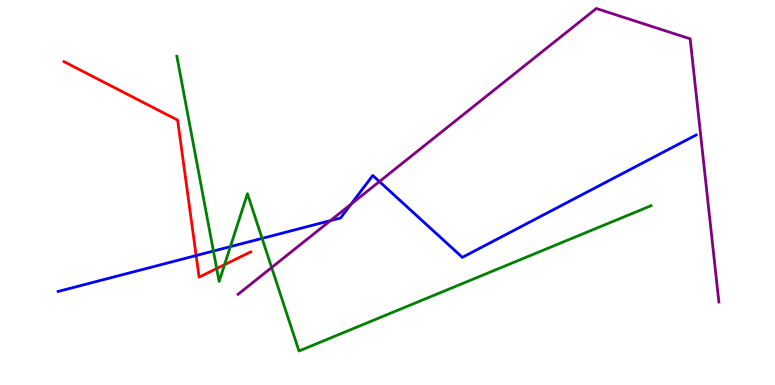[{'lines': ['blue', 'red'], 'intersections': [{'x': 2.53, 'y': 3.36}]}, {'lines': ['green', 'red'], 'intersections': [{'x': 2.8, 'y': 3.03}, {'x': 2.9, 'y': 3.13}]}, {'lines': ['purple', 'red'], 'intersections': []}, {'lines': ['blue', 'green'], 'intersections': [{'x': 2.75, 'y': 3.48}, {'x': 2.97, 'y': 3.59}, {'x': 3.38, 'y': 3.81}]}, {'lines': ['blue', 'purple'], 'intersections': [{'x': 4.26, 'y': 4.27}, {'x': 4.53, 'y': 4.7}, {'x': 4.9, 'y': 5.28}]}, {'lines': ['green', 'purple'], 'intersections': [{'x': 3.5, 'y': 3.05}]}]